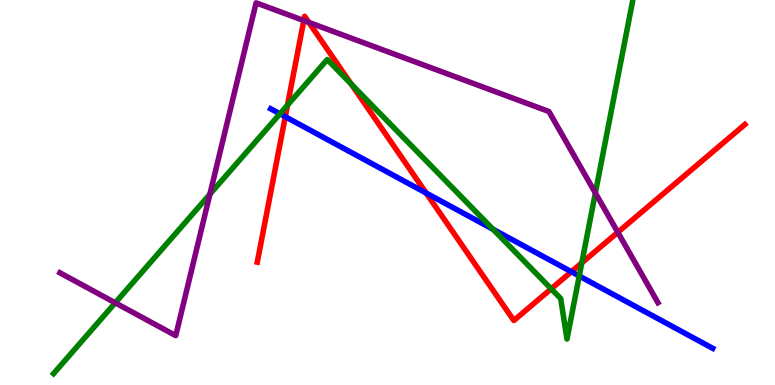[{'lines': ['blue', 'red'], 'intersections': [{'x': 3.68, 'y': 6.97}, {'x': 5.5, 'y': 4.99}, {'x': 7.37, 'y': 2.94}]}, {'lines': ['green', 'red'], 'intersections': [{'x': 3.71, 'y': 7.27}, {'x': 4.53, 'y': 7.82}, {'x': 7.11, 'y': 2.5}, {'x': 7.51, 'y': 3.17}]}, {'lines': ['purple', 'red'], 'intersections': [{'x': 3.92, 'y': 9.47}, {'x': 3.99, 'y': 9.42}, {'x': 7.97, 'y': 3.97}]}, {'lines': ['blue', 'green'], 'intersections': [{'x': 3.61, 'y': 7.04}, {'x': 6.36, 'y': 4.04}, {'x': 7.47, 'y': 2.83}]}, {'lines': ['blue', 'purple'], 'intersections': []}, {'lines': ['green', 'purple'], 'intersections': [{'x': 1.49, 'y': 2.13}, {'x': 2.71, 'y': 4.96}, {'x': 7.68, 'y': 4.99}]}]